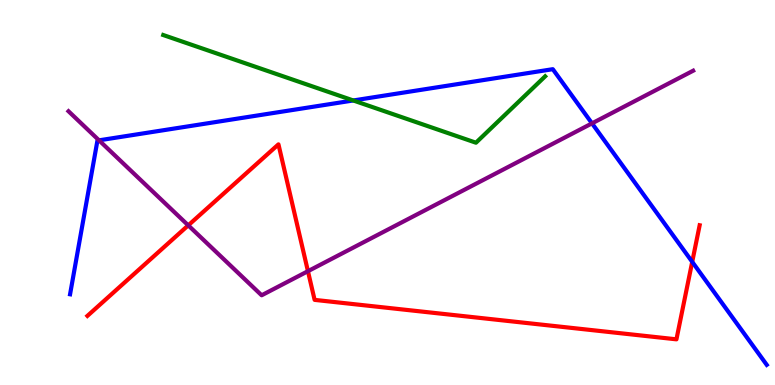[{'lines': ['blue', 'red'], 'intersections': [{'x': 8.93, 'y': 3.2}]}, {'lines': ['green', 'red'], 'intersections': []}, {'lines': ['purple', 'red'], 'intersections': [{'x': 2.43, 'y': 4.15}, {'x': 3.97, 'y': 2.96}]}, {'lines': ['blue', 'green'], 'intersections': [{'x': 4.56, 'y': 7.39}]}, {'lines': ['blue', 'purple'], 'intersections': [{'x': 1.28, 'y': 6.36}, {'x': 7.64, 'y': 6.8}]}, {'lines': ['green', 'purple'], 'intersections': []}]